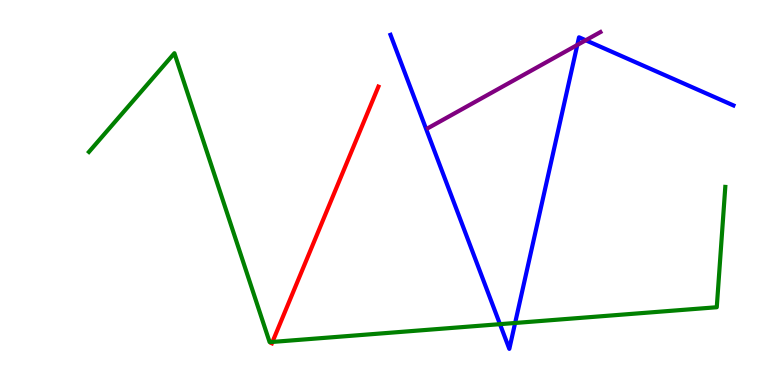[{'lines': ['blue', 'red'], 'intersections': []}, {'lines': ['green', 'red'], 'intersections': [{'x': 3.52, 'y': 1.12}]}, {'lines': ['purple', 'red'], 'intersections': []}, {'lines': ['blue', 'green'], 'intersections': [{'x': 6.45, 'y': 1.58}, {'x': 6.65, 'y': 1.61}]}, {'lines': ['blue', 'purple'], 'intersections': [{'x': 7.45, 'y': 8.83}, {'x': 7.56, 'y': 8.95}]}, {'lines': ['green', 'purple'], 'intersections': []}]